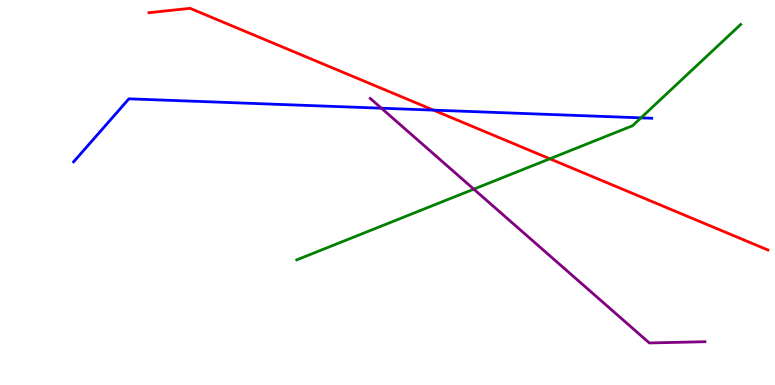[{'lines': ['blue', 'red'], 'intersections': [{'x': 5.59, 'y': 7.14}]}, {'lines': ['green', 'red'], 'intersections': [{'x': 7.09, 'y': 5.88}]}, {'lines': ['purple', 'red'], 'intersections': []}, {'lines': ['blue', 'green'], 'intersections': [{'x': 8.27, 'y': 6.94}]}, {'lines': ['blue', 'purple'], 'intersections': [{'x': 4.92, 'y': 7.19}]}, {'lines': ['green', 'purple'], 'intersections': [{'x': 6.11, 'y': 5.09}]}]